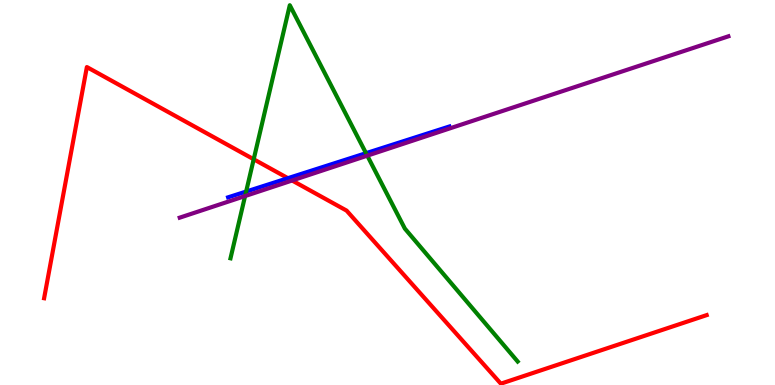[{'lines': ['blue', 'red'], 'intersections': [{'x': 3.72, 'y': 5.37}]}, {'lines': ['green', 'red'], 'intersections': [{'x': 3.27, 'y': 5.86}]}, {'lines': ['purple', 'red'], 'intersections': [{'x': 3.77, 'y': 5.31}]}, {'lines': ['blue', 'green'], 'intersections': [{'x': 3.18, 'y': 5.02}, {'x': 4.72, 'y': 6.02}]}, {'lines': ['blue', 'purple'], 'intersections': []}, {'lines': ['green', 'purple'], 'intersections': [{'x': 3.16, 'y': 4.91}, {'x': 4.74, 'y': 5.96}]}]